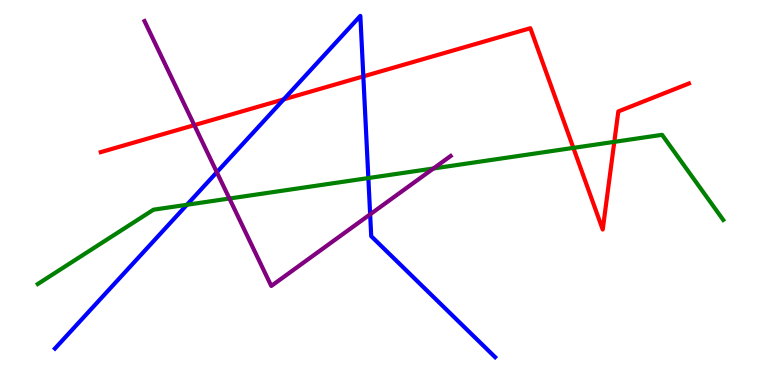[{'lines': ['blue', 'red'], 'intersections': [{'x': 3.66, 'y': 7.42}, {'x': 4.69, 'y': 8.02}]}, {'lines': ['green', 'red'], 'intersections': [{'x': 7.4, 'y': 6.16}, {'x': 7.93, 'y': 6.32}]}, {'lines': ['purple', 'red'], 'intersections': [{'x': 2.51, 'y': 6.75}]}, {'lines': ['blue', 'green'], 'intersections': [{'x': 2.41, 'y': 4.68}, {'x': 4.75, 'y': 5.37}]}, {'lines': ['blue', 'purple'], 'intersections': [{'x': 2.8, 'y': 5.53}, {'x': 4.78, 'y': 4.43}]}, {'lines': ['green', 'purple'], 'intersections': [{'x': 2.96, 'y': 4.84}, {'x': 5.59, 'y': 5.62}]}]